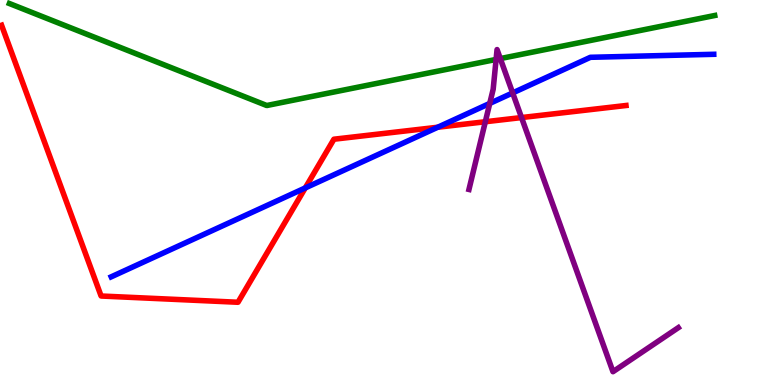[{'lines': ['blue', 'red'], 'intersections': [{'x': 3.94, 'y': 5.12}, {'x': 5.65, 'y': 6.7}]}, {'lines': ['green', 'red'], 'intersections': []}, {'lines': ['purple', 'red'], 'intersections': [{'x': 6.26, 'y': 6.84}, {'x': 6.73, 'y': 6.95}]}, {'lines': ['blue', 'green'], 'intersections': []}, {'lines': ['blue', 'purple'], 'intersections': [{'x': 6.32, 'y': 7.31}, {'x': 6.61, 'y': 7.59}]}, {'lines': ['green', 'purple'], 'intersections': [{'x': 6.4, 'y': 8.46}, {'x': 6.46, 'y': 8.48}]}]